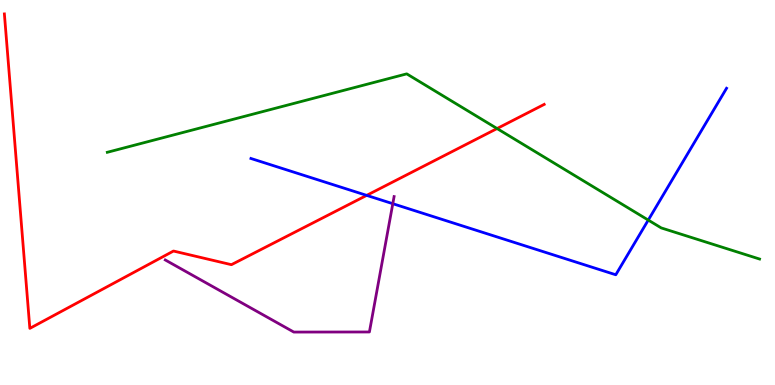[{'lines': ['blue', 'red'], 'intersections': [{'x': 4.73, 'y': 4.93}]}, {'lines': ['green', 'red'], 'intersections': [{'x': 6.41, 'y': 6.66}]}, {'lines': ['purple', 'red'], 'intersections': []}, {'lines': ['blue', 'green'], 'intersections': [{'x': 8.36, 'y': 4.28}]}, {'lines': ['blue', 'purple'], 'intersections': [{'x': 5.07, 'y': 4.71}]}, {'lines': ['green', 'purple'], 'intersections': []}]